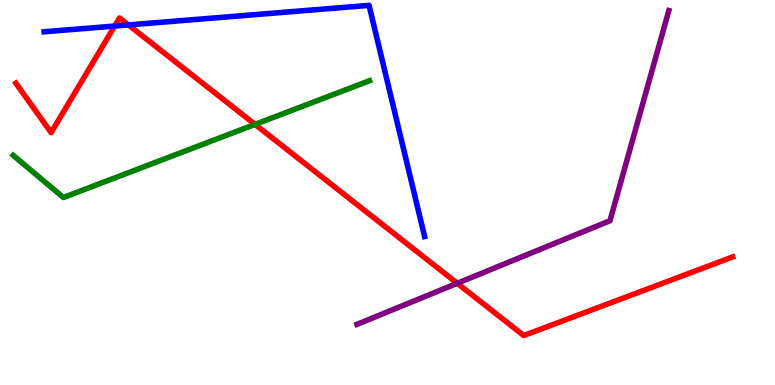[{'lines': ['blue', 'red'], 'intersections': [{'x': 1.48, 'y': 9.32}, {'x': 1.66, 'y': 9.35}]}, {'lines': ['green', 'red'], 'intersections': [{'x': 3.29, 'y': 6.77}]}, {'lines': ['purple', 'red'], 'intersections': [{'x': 5.9, 'y': 2.64}]}, {'lines': ['blue', 'green'], 'intersections': []}, {'lines': ['blue', 'purple'], 'intersections': []}, {'lines': ['green', 'purple'], 'intersections': []}]